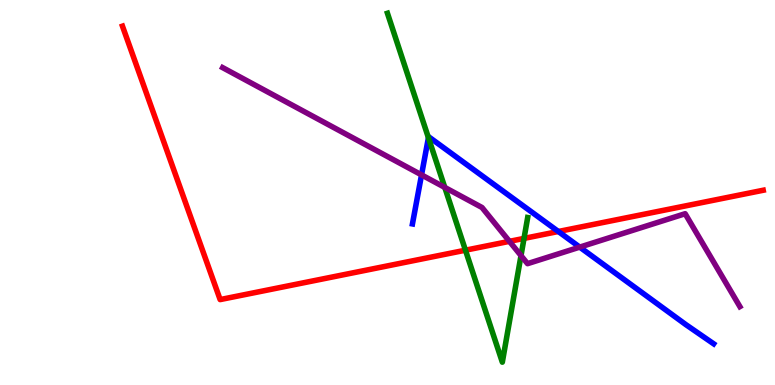[{'lines': ['blue', 'red'], 'intersections': [{'x': 7.2, 'y': 3.99}]}, {'lines': ['green', 'red'], 'intersections': [{'x': 6.01, 'y': 3.5}, {'x': 6.76, 'y': 3.81}]}, {'lines': ['purple', 'red'], 'intersections': [{'x': 6.57, 'y': 3.73}]}, {'lines': ['blue', 'green'], 'intersections': [{'x': 5.53, 'y': 6.42}]}, {'lines': ['blue', 'purple'], 'intersections': [{'x': 5.44, 'y': 5.46}, {'x': 7.48, 'y': 3.58}]}, {'lines': ['green', 'purple'], 'intersections': [{'x': 5.74, 'y': 5.13}, {'x': 6.72, 'y': 3.36}]}]